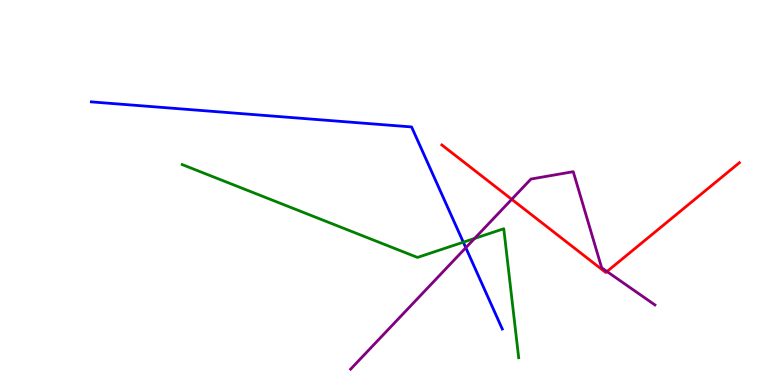[{'lines': ['blue', 'red'], 'intersections': []}, {'lines': ['green', 'red'], 'intersections': []}, {'lines': ['purple', 'red'], 'intersections': [{'x': 6.6, 'y': 4.82}, {'x': 7.83, 'y': 2.95}]}, {'lines': ['blue', 'green'], 'intersections': [{'x': 5.98, 'y': 3.71}]}, {'lines': ['blue', 'purple'], 'intersections': [{'x': 6.01, 'y': 3.57}]}, {'lines': ['green', 'purple'], 'intersections': [{'x': 6.12, 'y': 3.81}]}]